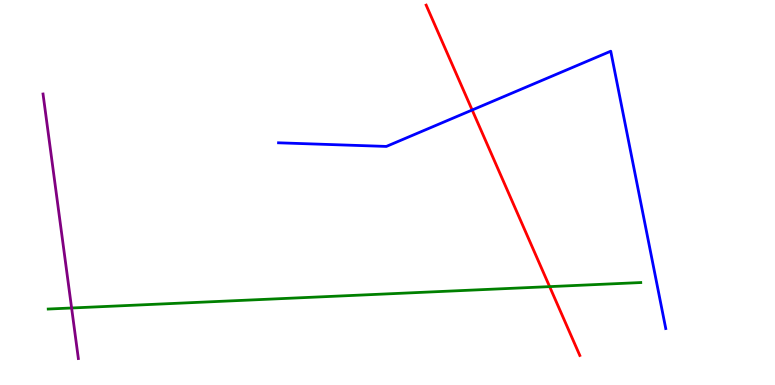[{'lines': ['blue', 'red'], 'intersections': [{'x': 6.09, 'y': 7.14}]}, {'lines': ['green', 'red'], 'intersections': [{'x': 7.09, 'y': 2.56}]}, {'lines': ['purple', 'red'], 'intersections': []}, {'lines': ['blue', 'green'], 'intersections': []}, {'lines': ['blue', 'purple'], 'intersections': []}, {'lines': ['green', 'purple'], 'intersections': [{'x': 0.924, 'y': 2.0}]}]